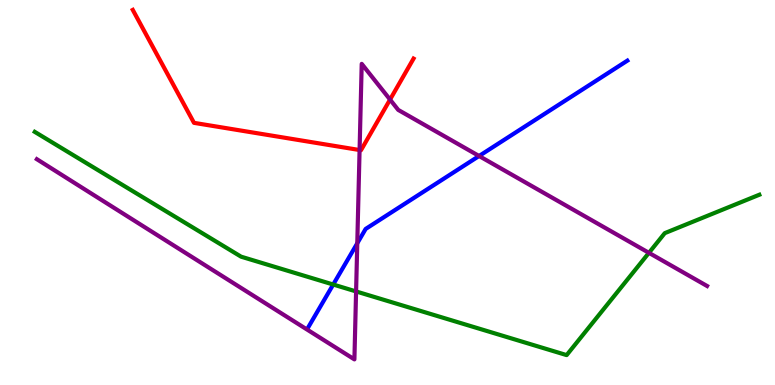[{'lines': ['blue', 'red'], 'intersections': []}, {'lines': ['green', 'red'], 'intersections': []}, {'lines': ['purple', 'red'], 'intersections': [{'x': 4.64, 'y': 6.1}, {'x': 5.03, 'y': 7.41}]}, {'lines': ['blue', 'green'], 'intersections': [{'x': 4.3, 'y': 2.61}]}, {'lines': ['blue', 'purple'], 'intersections': [{'x': 4.61, 'y': 3.68}, {'x': 6.18, 'y': 5.95}]}, {'lines': ['green', 'purple'], 'intersections': [{'x': 4.59, 'y': 2.43}, {'x': 8.37, 'y': 3.43}]}]